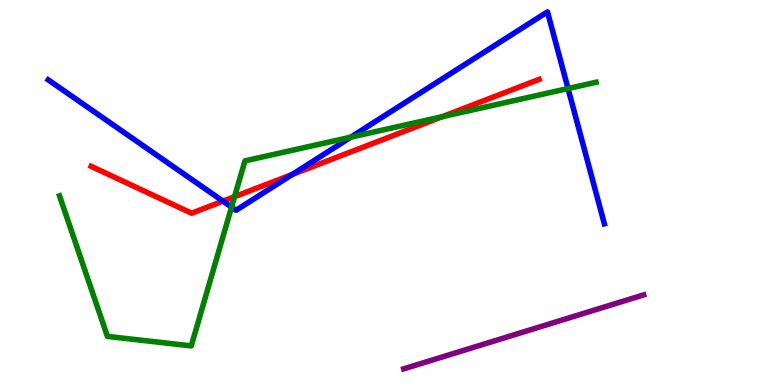[{'lines': ['blue', 'red'], 'intersections': [{'x': 2.88, 'y': 4.78}, {'x': 3.77, 'y': 5.47}]}, {'lines': ['green', 'red'], 'intersections': [{'x': 3.03, 'y': 4.89}, {'x': 5.71, 'y': 6.97}]}, {'lines': ['purple', 'red'], 'intersections': []}, {'lines': ['blue', 'green'], 'intersections': [{'x': 2.99, 'y': 4.62}, {'x': 4.53, 'y': 6.44}, {'x': 7.33, 'y': 7.7}]}, {'lines': ['blue', 'purple'], 'intersections': []}, {'lines': ['green', 'purple'], 'intersections': []}]